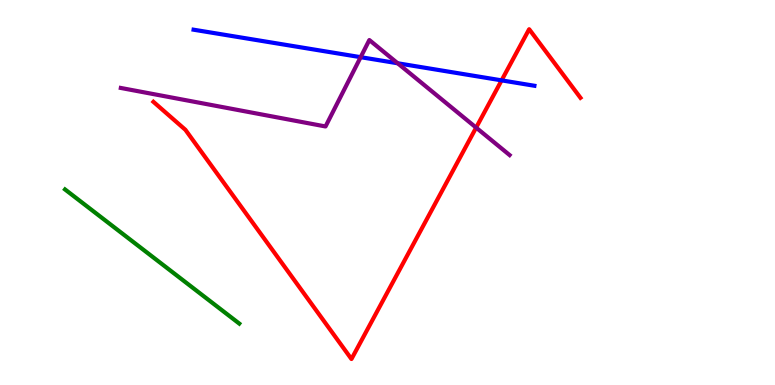[{'lines': ['blue', 'red'], 'intersections': [{'x': 6.47, 'y': 7.91}]}, {'lines': ['green', 'red'], 'intersections': []}, {'lines': ['purple', 'red'], 'intersections': [{'x': 6.14, 'y': 6.69}]}, {'lines': ['blue', 'green'], 'intersections': []}, {'lines': ['blue', 'purple'], 'intersections': [{'x': 4.65, 'y': 8.51}, {'x': 5.13, 'y': 8.36}]}, {'lines': ['green', 'purple'], 'intersections': []}]